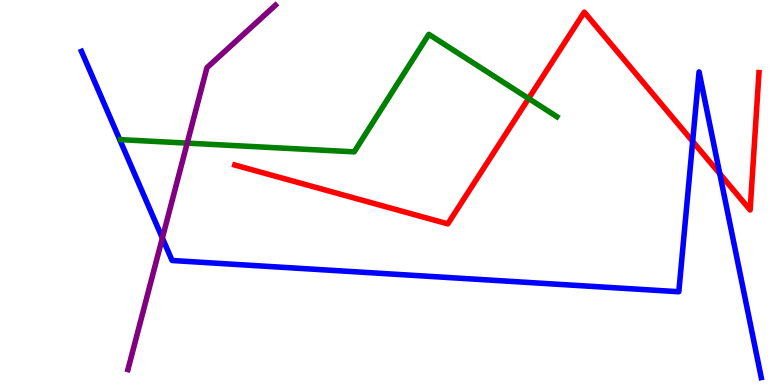[{'lines': ['blue', 'red'], 'intersections': [{'x': 8.94, 'y': 6.33}, {'x': 9.29, 'y': 5.49}]}, {'lines': ['green', 'red'], 'intersections': [{'x': 6.82, 'y': 7.44}]}, {'lines': ['purple', 'red'], 'intersections': []}, {'lines': ['blue', 'green'], 'intersections': []}, {'lines': ['blue', 'purple'], 'intersections': [{'x': 2.09, 'y': 3.82}]}, {'lines': ['green', 'purple'], 'intersections': [{'x': 2.42, 'y': 6.28}]}]